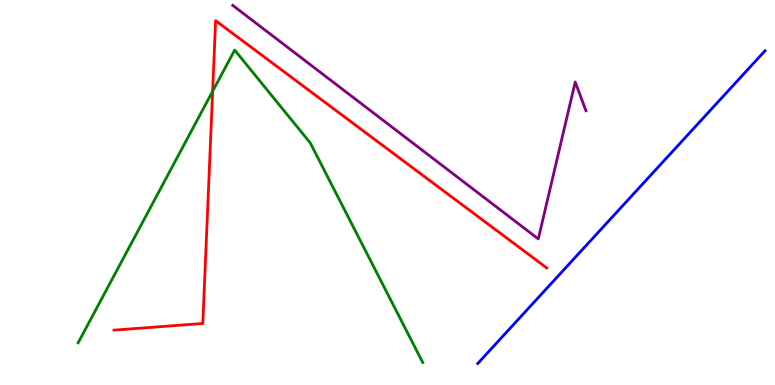[{'lines': ['blue', 'red'], 'intersections': []}, {'lines': ['green', 'red'], 'intersections': [{'x': 2.74, 'y': 7.63}]}, {'lines': ['purple', 'red'], 'intersections': []}, {'lines': ['blue', 'green'], 'intersections': []}, {'lines': ['blue', 'purple'], 'intersections': []}, {'lines': ['green', 'purple'], 'intersections': []}]